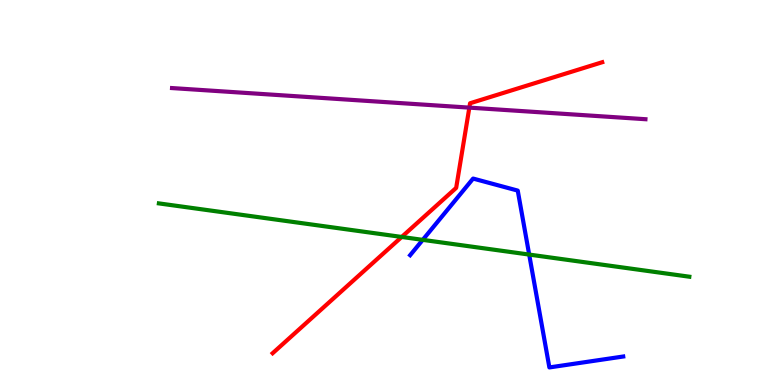[{'lines': ['blue', 'red'], 'intersections': []}, {'lines': ['green', 'red'], 'intersections': [{'x': 5.18, 'y': 3.85}]}, {'lines': ['purple', 'red'], 'intersections': [{'x': 6.06, 'y': 7.2}]}, {'lines': ['blue', 'green'], 'intersections': [{'x': 5.45, 'y': 3.77}, {'x': 6.83, 'y': 3.39}]}, {'lines': ['blue', 'purple'], 'intersections': []}, {'lines': ['green', 'purple'], 'intersections': []}]